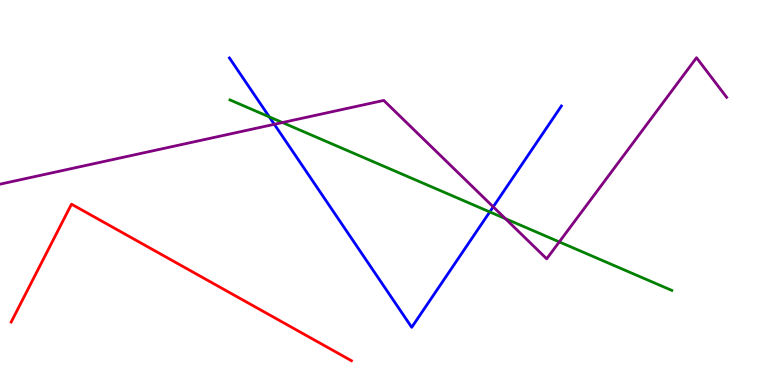[{'lines': ['blue', 'red'], 'intersections': []}, {'lines': ['green', 'red'], 'intersections': []}, {'lines': ['purple', 'red'], 'intersections': []}, {'lines': ['blue', 'green'], 'intersections': [{'x': 3.48, 'y': 6.96}, {'x': 6.32, 'y': 4.5}]}, {'lines': ['blue', 'purple'], 'intersections': [{'x': 3.54, 'y': 6.77}, {'x': 6.36, 'y': 4.63}]}, {'lines': ['green', 'purple'], 'intersections': [{'x': 3.64, 'y': 6.82}, {'x': 6.52, 'y': 4.32}, {'x': 7.22, 'y': 3.72}]}]